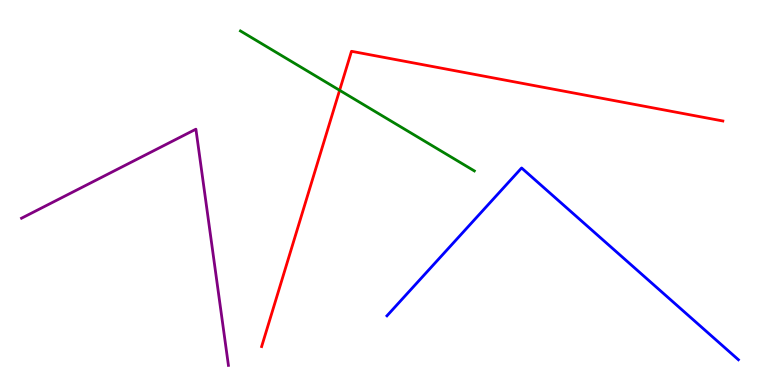[{'lines': ['blue', 'red'], 'intersections': []}, {'lines': ['green', 'red'], 'intersections': [{'x': 4.38, 'y': 7.65}]}, {'lines': ['purple', 'red'], 'intersections': []}, {'lines': ['blue', 'green'], 'intersections': []}, {'lines': ['blue', 'purple'], 'intersections': []}, {'lines': ['green', 'purple'], 'intersections': []}]